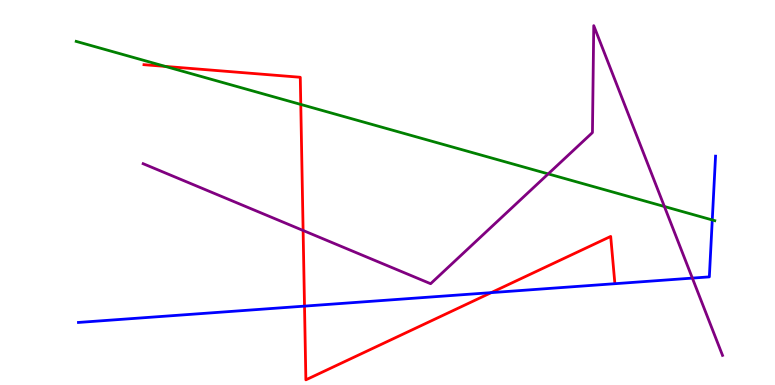[{'lines': ['blue', 'red'], 'intersections': [{'x': 3.93, 'y': 2.05}, {'x': 6.34, 'y': 2.4}]}, {'lines': ['green', 'red'], 'intersections': [{'x': 2.13, 'y': 8.28}, {'x': 3.88, 'y': 7.29}]}, {'lines': ['purple', 'red'], 'intersections': [{'x': 3.91, 'y': 4.01}]}, {'lines': ['blue', 'green'], 'intersections': [{'x': 9.19, 'y': 4.29}]}, {'lines': ['blue', 'purple'], 'intersections': [{'x': 8.93, 'y': 2.78}]}, {'lines': ['green', 'purple'], 'intersections': [{'x': 7.07, 'y': 5.48}, {'x': 8.57, 'y': 4.64}]}]